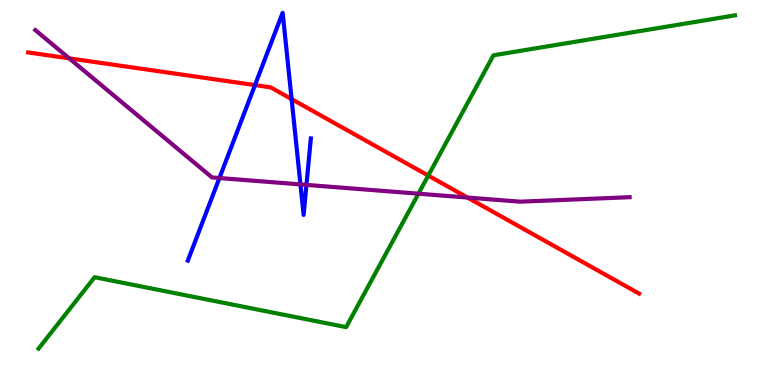[{'lines': ['blue', 'red'], 'intersections': [{'x': 3.29, 'y': 7.79}, {'x': 3.76, 'y': 7.43}]}, {'lines': ['green', 'red'], 'intersections': [{'x': 5.53, 'y': 5.44}]}, {'lines': ['purple', 'red'], 'intersections': [{'x': 0.893, 'y': 8.48}, {'x': 6.03, 'y': 4.87}]}, {'lines': ['blue', 'green'], 'intersections': []}, {'lines': ['blue', 'purple'], 'intersections': [{'x': 2.83, 'y': 5.38}, {'x': 3.88, 'y': 5.21}, {'x': 3.95, 'y': 5.2}]}, {'lines': ['green', 'purple'], 'intersections': [{'x': 5.4, 'y': 4.97}]}]